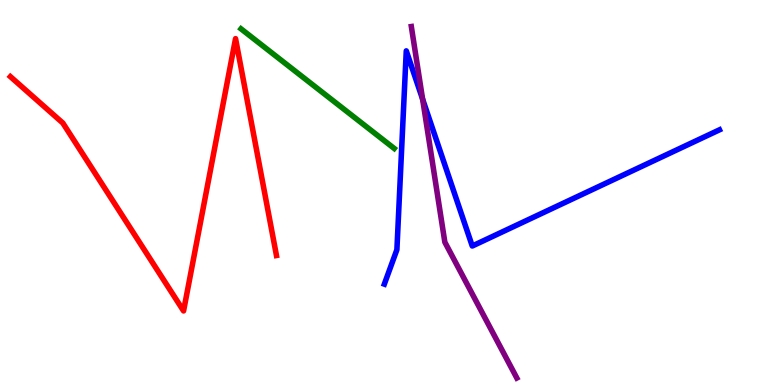[{'lines': ['blue', 'red'], 'intersections': []}, {'lines': ['green', 'red'], 'intersections': []}, {'lines': ['purple', 'red'], 'intersections': []}, {'lines': ['blue', 'green'], 'intersections': []}, {'lines': ['blue', 'purple'], 'intersections': [{'x': 5.45, 'y': 7.42}]}, {'lines': ['green', 'purple'], 'intersections': []}]